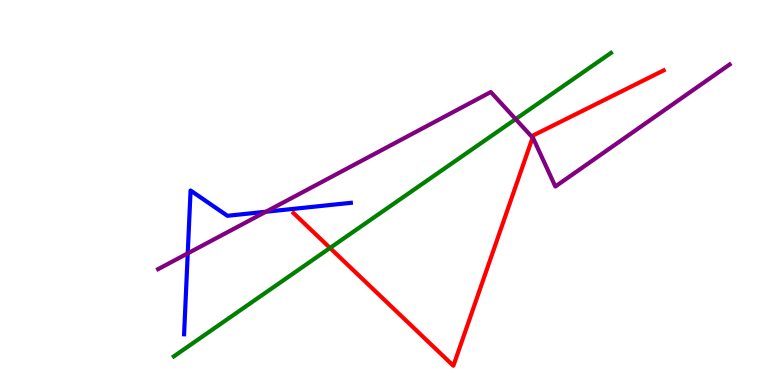[{'lines': ['blue', 'red'], 'intersections': []}, {'lines': ['green', 'red'], 'intersections': [{'x': 4.26, 'y': 3.56}]}, {'lines': ['purple', 'red'], 'intersections': [{'x': 6.87, 'y': 6.43}]}, {'lines': ['blue', 'green'], 'intersections': []}, {'lines': ['blue', 'purple'], 'intersections': [{'x': 2.42, 'y': 3.42}, {'x': 3.43, 'y': 4.5}]}, {'lines': ['green', 'purple'], 'intersections': [{'x': 6.65, 'y': 6.91}]}]